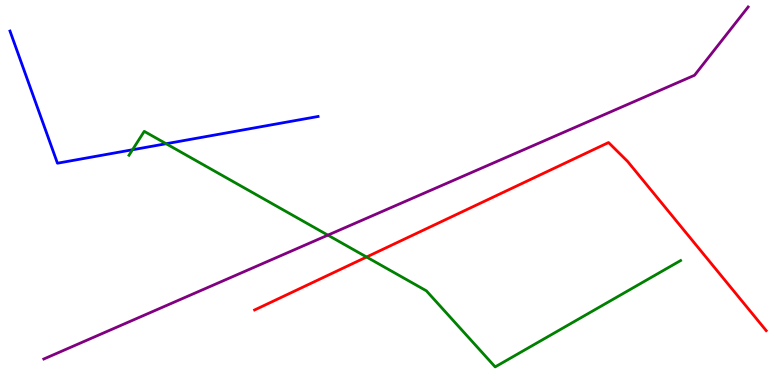[{'lines': ['blue', 'red'], 'intersections': []}, {'lines': ['green', 'red'], 'intersections': [{'x': 4.73, 'y': 3.32}]}, {'lines': ['purple', 'red'], 'intersections': []}, {'lines': ['blue', 'green'], 'intersections': [{'x': 1.71, 'y': 6.11}, {'x': 2.14, 'y': 6.27}]}, {'lines': ['blue', 'purple'], 'intersections': []}, {'lines': ['green', 'purple'], 'intersections': [{'x': 4.23, 'y': 3.89}]}]